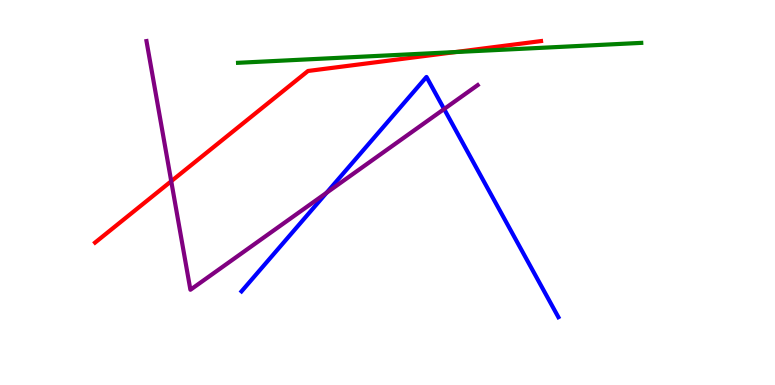[{'lines': ['blue', 'red'], 'intersections': []}, {'lines': ['green', 'red'], 'intersections': [{'x': 5.88, 'y': 8.65}]}, {'lines': ['purple', 'red'], 'intersections': [{'x': 2.21, 'y': 5.29}]}, {'lines': ['blue', 'green'], 'intersections': []}, {'lines': ['blue', 'purple'], 'intersections': [{'x': 4.21, 'y': 4.99}, {'x': 5.73, 'y': 7.17}]}, {'lines': ['green', 'purple'], 'intersections': []}]